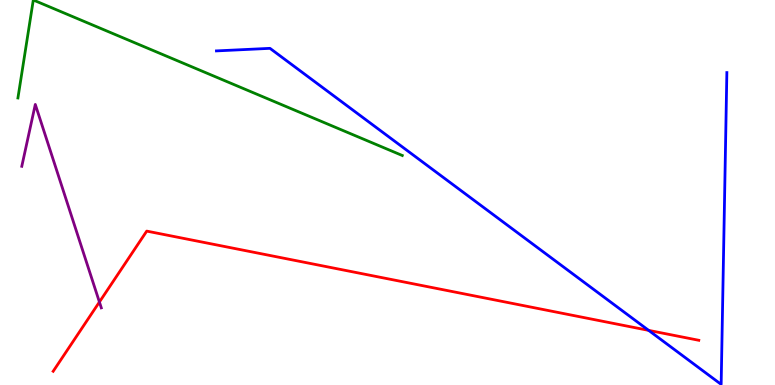[{'lines': ['blue', 'red'], 'intersections': [{'x': 8.37, 'y': 1.42}]}, {'lines': ['green', 'red'], 'intersections': []}, {'lines': ['purple', 'red'], 'intersections': [{'x': 1.28, 'y': 2.16}]}, {'lines': ['blue', 'green'], 'intersections': []}, {'lines': ['blue', 'purple'], 'intersections': []}, {'lines': ['green', 'purple'], 'intersections': []}]